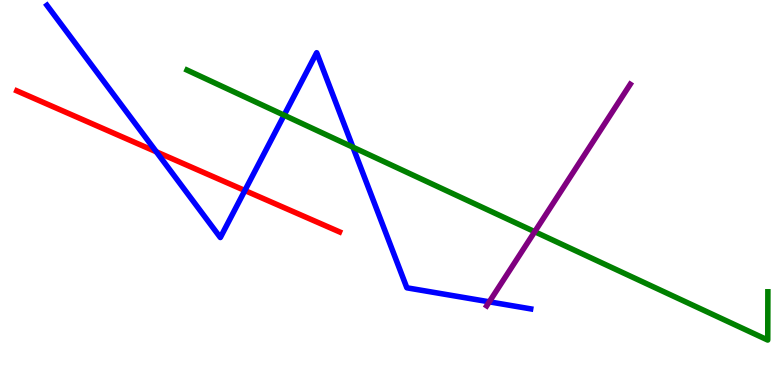[{'lines': ['blue', 'red'], 'intersections': [{'x': 2.02, 'y': 6.06}, {'x': 3.16, 'y': 5.05}]}, {'lines': ['green', 'red'], 'intersections': []}, {'lines': ['purple', 'red'], 'intersections': []}, {'lines': ['blue', 'green'], 'intersections': [{'x': 3.67, 'y': 7.01}, {'x': 4.55, 'y': 6.18}]}, {'lines': ['blue', 'purple'], 'intersections': [{'x': 6.31, 'y': 2.16}]}, {'lines': ['green', 'purple'], 'intersections': [{'x': 6.9, 'y': 3.98}]}]